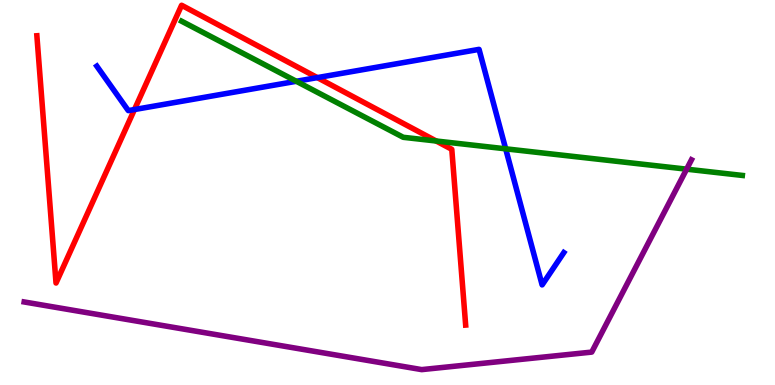[{'lines': ['blue', 'red'], 'intersections': [{'x': 1.73, 'y': 7.15}, {'x': 4.09, 'y': 7.98}]}, {'lines': ['green', 'red'], 'intersections': [{'x': 5.63, 'y': 6.34}]}, {'lines': ['purple', 'red'], 'intersections': []}, {'lines': ['blue', 'green'], 'intersections': [{'x': 3.82, 'y': 7.89}, {'x': 6.52, 'y': 6.13}]}, {'lines': ['blue', 'purple'], 'intersections': []}, {'lines': ['green', 'purple'], 'intersections': [{'x': 8.86, 'y': 5.61}]}]